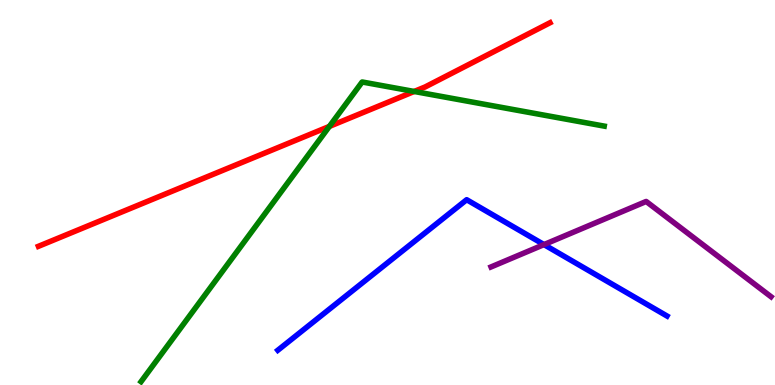[{'lines': ['blue', 'red'], 'intersections': []}, {'lines': ['green', 'red'], 'intersections': [{'x': 4.25, 'y': 6.72}, {'x': 5.34, 'y': 7.62}]}, {'lines': ['purple', 'red'], 'intersections': []}, {'lines': ['blue', 'green'], 'intersections': []}, {'lines': ['blue', 'purple'], 'intersections': [{'x': 7.02, 'y': 3.65}]}, {'lines': ['green', 'purple'], 'intersections': []}]